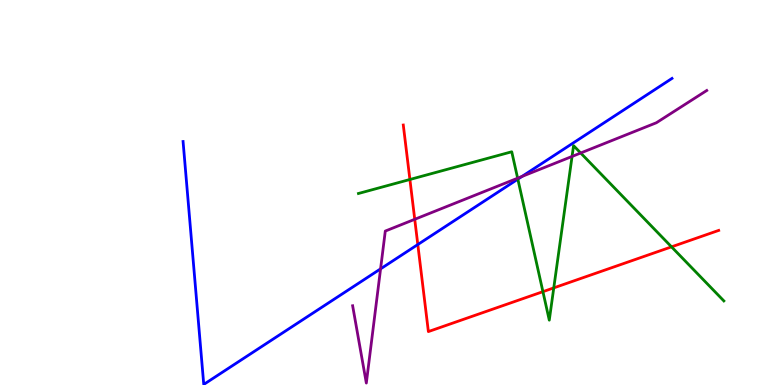[{'lines': ['blue', 'red'], 'intersections': [{'x': 5.39, 'y': 3.65}]}, {'lines': ['green', 'red'], 'intersections': [{'x': 5.29, 'y': 5.34}, {'x': 7.01, 'y': 2.42}, {'x': 7.15, 'y': 2.52}, {'x': 8.66, 'y': 3.59}]}, {'lines': ['purple', 'red'], 'intersections': [{'x': 5.35, 'y': 4.3}]}, {'lines': ['blue', 'green'], 'intersections': [{'x': 6.68, 'y': 5.35}]}, {'lines': ['blue', 'purple'], 'intersections': [{'x': 4.91, 'y': 3.02}, {'x': 6.74, 'y': 5.42}]}, {'lines': ['green', 'purple'], 'intersections': [{'x': 6.68, 'y': 5.37}, {'x': 7.38, 'y': 5.94}, {'x': 7.49, 'y': 6.03}]}]